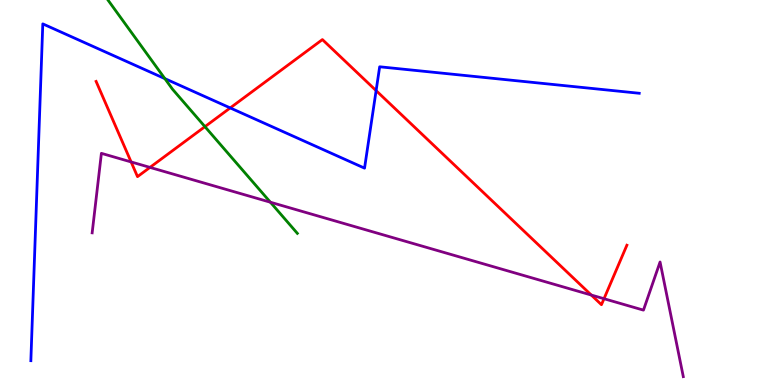[{'lines': ['blue', 'red'], 'intersections': [{'x': 2.97, 'y': 7.2}, {'x': 4.85, 'y': 7.65}]}, {'lines': ['green', 'red'], 'intersections': [{'x': 2.64, 'y': 6.71}]}, {'lines': ['purple', 'red'], 'intersections': [{'x': 1.69, 'y': 5.79}, {'x': 1.94, 'y': 5.65}, {'x': 7.63, 'y': 2.34}, {'x': 7.79, 'y': 2.24}]}, {'lines': ['blue', 'green'], 'intersections': [{'x': 2.13, 'y': 7.96}]}, {'lines': ['blue', 'purple'], 'intersections': []}, {'lines': ['green', 'purple'], 'intersections': [{'x': 3.49, 'y': 4.75}]}]